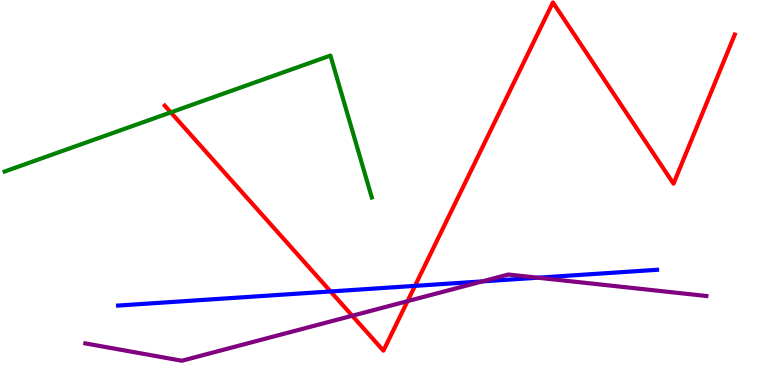[{'lines': ['blue', 'red'], 'intersections': [{'x': 4.27, 'y': 2.43}, {'x': 5.35, 'y': 2.57}]}, {'lines': ['green', 'red'], 'intersections': [{'x': 2.2, 'y': 7.08}]}, {'lines': ['purple', 'red'], 'intersections': [{'x': 4.55, 'y': 1.8}, {'x': 5.26, 'y': 2.18}]}, {'lines': ['blue', 'green'], 'intersections': []}, {'lines': ['blue', 'purple'], 'intersections': [{'x': 6.22, 'y': 2.69}, {'x': 6.94, 'y': 2.79}]}, {'lines': ['green', 'purple'], 'intersections': []}]